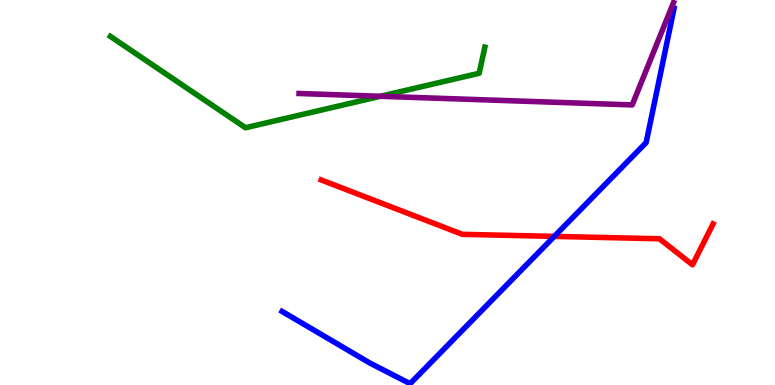[{'lines': ['blue', 'red'], 'intersections': [{'x': 7.15, 'y': 3.86}]}, {'lines': ['green', 'red'], 'intersections': []}, {'lines': ['purple', 'red'], 'intersections': []}, {'lines': ['blue', 'green'], 'intersections': []}, {'lines': ['blue', 'purple'], 'intersections': []}, {'lines': ['green', 'purple'], 'intersections': [{'x': 4.91, 'y': 7.5}]}]